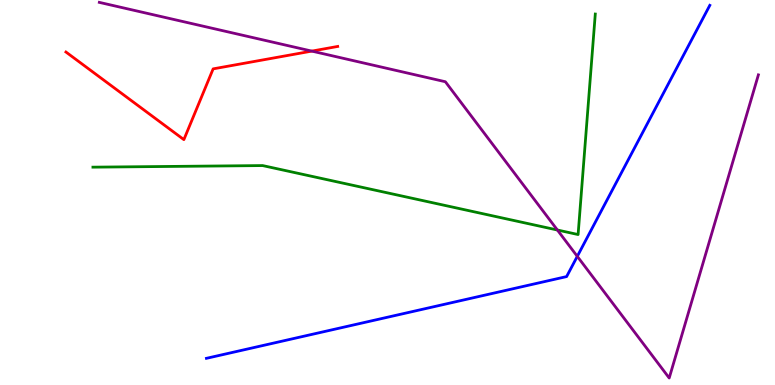[{'lines': ['blue', 'red'], 'intersections': []}, {'lines': ['green', 'red'], 'intersections': []}, {'lines': ['purple', 'red'], 'intersections': [{'x': 4.02, 'y': 8.67}]}, {'lines': ['blue', 'green'], 'intersections': []}, {'lines': ['blue', 'purple'], 'intersections': [{'x': 7.45, 'y': 3.34}]}, {'lines': ['green', 'purple'], 'intersections': [{'x': 7.19, 'y': 4.03}]}]